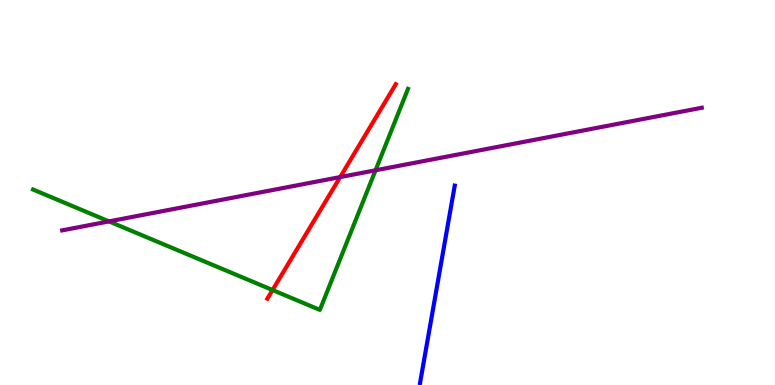[{'lines': ['blue', 'red'], 'intersections': []}, {'lines': ['green', 'red'], 'intersections': [{'x': 3.52, 'y': 2.47}]}, {'lines': ['purple', 'red'], 'intersections': [{'x': 4.39, 'y': 5.4}]}, {'lines': ['blue', 'green'], 'intersections': []}, {'lines': ['blue', 'purple'], 'intersections': []}, {'lines': ['green', 'purple'], 'intersections': [{'x': 1.41, 'y': 4.25}, {'x': 4.85, 'y': 5.58}]}]